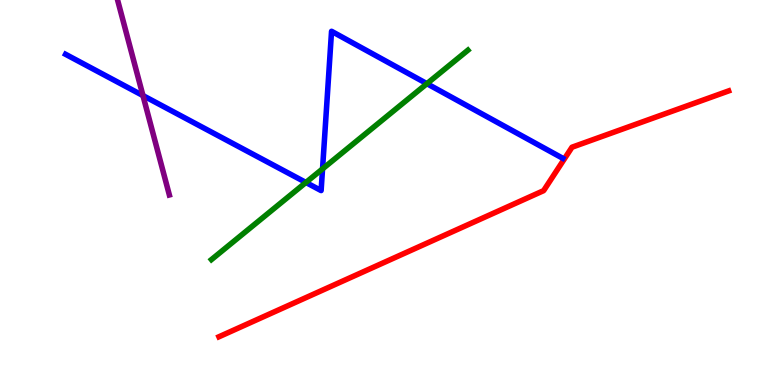[{'lines': ['blue', 'red'], 'intersections': []}, {'lines': ['green', 'red'], 'intersections': []}, {'lines': ['purple', 'red'], 'intersections': []}, {'lines': ['blue', 'green'], 'intersections': [{'x': 3.95, 'y': 5.26}, {'x': 4.16, 'y': 5.61}, {'x': 5.51, 'y': 7.83}]}, {'lines': ['blue', 'purple'], 'intersections': [{'x': 1.84, 'y': 7.52}]}, {'lines': ['green', 'purple'], 'intersections': []}]